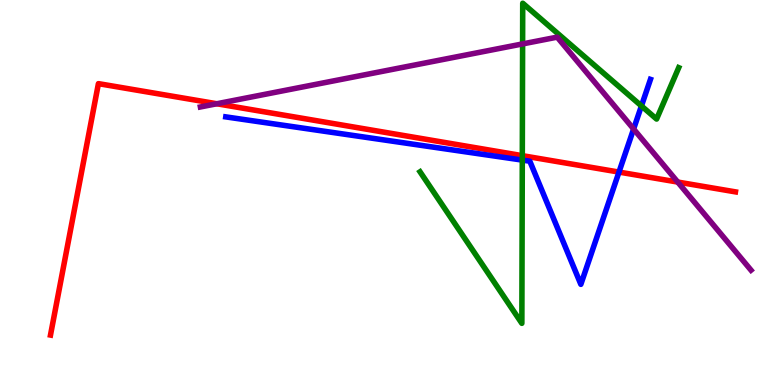[{'lines': ['blue', 'red'], 'intersections': [{'x': 7.99, 'y': 5.53}]}, {'lines': ['green', 'red'], 'intersections': [{'x': 6.74, 'y': 5.96}]}, {'lines': ['purple', 'red'], 'intersections': [{'x': 2.8, 'y': 7.31}, {'x': 8.74, 'y': 5.27}]}, {'lines': ['blue', 'green'], 'intersections': [{'x': 6.74, 'y': 5.84}, {'x': 8.28, 'y': 7.25}]}, {'lines': ['blue', 'purple'], 'intersections': [{'x': 8.18, 'y': 6.65}]}, {'lines': ['green', 'purple'], 'intersections': [{'x': 6.74, 'y': 8.86}]}]